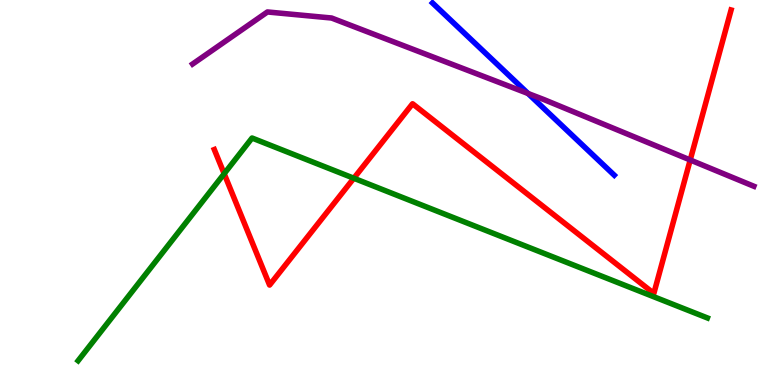[{'lines': ['blue', 'red'], 'intersections': []}, {'lines': ['green', 'red'], 'intersections': [{'x': 2.89, 'y': 5.49}, {'x': 4.57, 'y': 5.37}]}, {'lines': ['purple', 'red'], 'intersections': [{'x': 8.91, 'y': 5.84}]}, {'lines': ['blue', 'green'], 'intersections': []}, {'lines': ['blue', 'purple'], 'intersections': [{'x': 6.81, 'y': 7.57}]}, {'lines': ['green', 'purple'], 'intersections': []}]